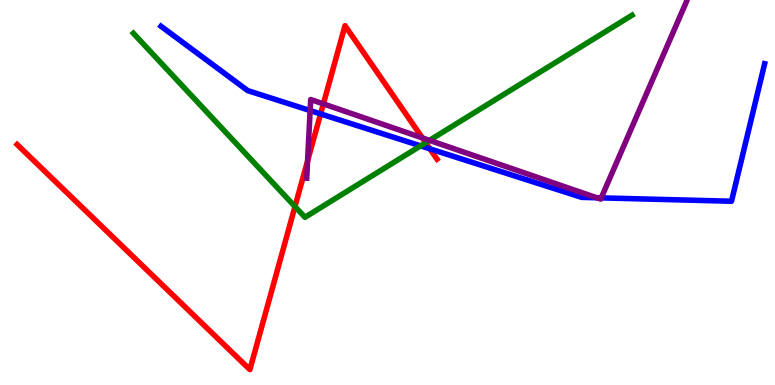[{'lines': ['blue', 'red'], 'intersections': [{'x': 4.14, 'y': 7.04}, {'x': 5.55, 'y': 6.13}]}, {'lines': ['green', 'red'], 'intersections': [{'x': 3.81, 'y': 4.64}, {'x': 5.49, 'y': 6.29}]}, {'lines': ['purple', 'red'], 'intersections': [{'x': 3.97, 'y': 5.82}, {'x': 4.17, 'y': 7.3}, {'x': 5.45, 'y': 6.42}]}, {'lines': ['blue', 'green'], 'intersections': [{'x': 5.43, 'y': 6.21}]}, {'lines': ['blue', 'purple'], 'intersections': [{'x': 4.0, 'y': 7.13}, {'x': 7.7, 'y': 4.86}, {'x': 7.76, 'y': 4.86}]}, {'lines': ['green', 'purple'], 'intersections': [{'x': 5.54, 'y': 6.35}]}]